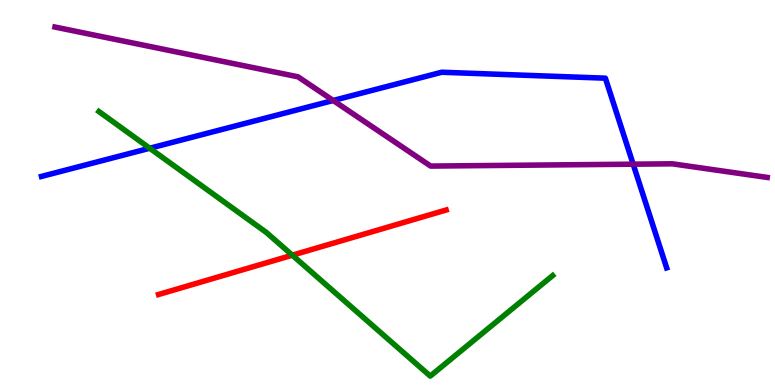[{'lines': ['blue', 'red'], 'intersections': []}, {'lines': ['green', 'red'], 'intersections': [{'x': 3.77, 'y': 3.37}]}, {'lines': ['purple', 'red'], 'intersections': []}, {'lines': ['blue', 'green'], 'intersections': [{'x': 1.93, 'y': 6.15}]}, {'lines': ['blue', 'purple'], 'intersections': [{'x': 4.3, 'y': 7.39}, {'x': 8.17, 'y': 5.74}]}, {'lines': ['green', 'purple'], 'intersections': []}]